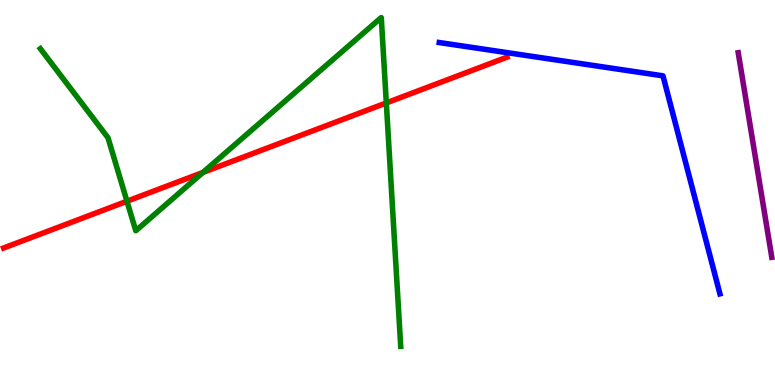[{'lines': ['blue', 'red'], 'intersections': []}, {'lines': ['green', 'red'], 'intersections': [{'x': 1.64, 'y': 4.77}, {'x': 2.62, 'y': 5.52}, {'x': 4.98, 'y': 7.33}]}, {'lines': ['purple', 'red'], 'intersections': []}, {'lines': ['blue', 'green'], 'intersections': []}, {'lines': ['blue', 'purple'], 'intersections': []}, {'lines': ['green', 'purple'], 'intersections': []}]